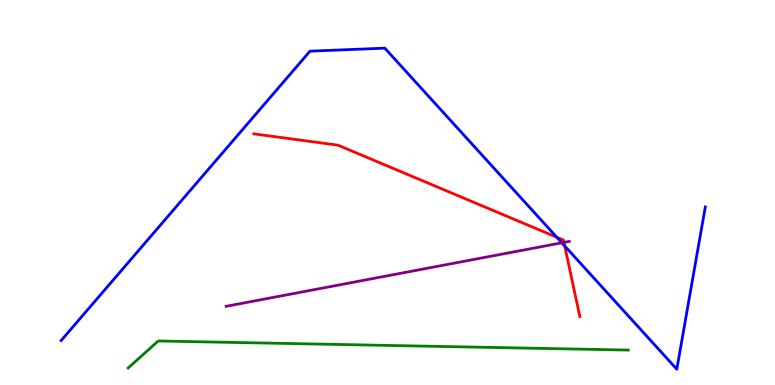[{'lines': ['blue', 'red'], 'intersections': [{'x': 7.18, 'y': 3.84}, {'x': 7.29, 'y': 3.61}]}, {'lines': ['green', 'red'], 'intersections': []}, {'lines': ['purple', 'red'], 'intersections': [{'x': 7.28, 'y': 3.7}]}, {'lines': ['blue', 'green'], 'intersections': []}, {'lines': ['blue', 'purple'], 'intersections': [{'x': 7.25, 'y': 3.69}]}, {'lines': ['green', 'purple'], 'intersections': []}]